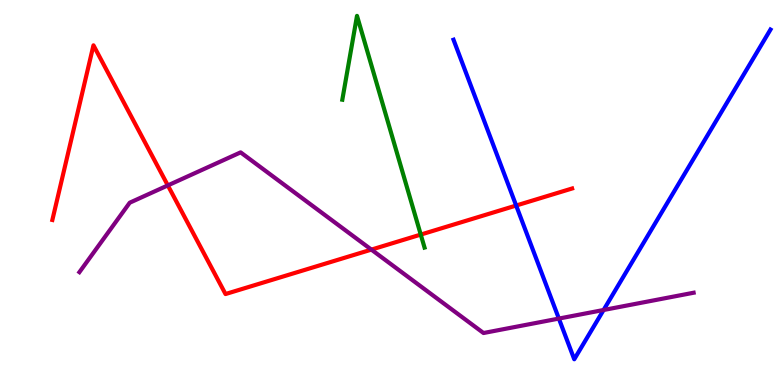[{'lines': ['blue', 'red'], 'intersections': [{'x': 6.66, 'y': 4.66}]}, {'lines': ['green', 'red'], 'intersections': [{'x': 5.43, 'y': 3.91}]}, {'lines': ['purple', 'red'], 'intersections': [{'x': 2.17, 'y': 5.18}, {'x': 4.79, 'y': 3.52}]}, {'lines': ['blue', 'green'], 'intersections': []}, {'lines': ['blue', 'purple'], 'intersections': [{'x': 7.21, 'y': 1.73}, {'x': 7.79, 'y': 1.95}]}, {'lines': ['green', 'purple'], 'intersections': []}]